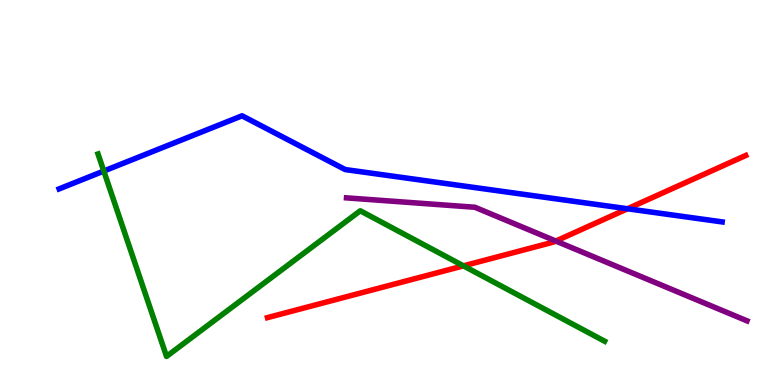[{'lines': ['blue', 'red'], 'intersections': [{'x': 8.1, 'y': 4.58}]}, {'lines': ['green', 'red'], 'intersections': [{'x': 5.98, 'y': 3.09}]}, {'lines': ['purple', 'red'], 'intersections': [{'x': 7.17, 'y': 3.74}]}, {'lines': ['blue', 'green'], 'intersections': [{'x': 1.34, 'y': 5.56}]}, {'lines': ['blue', 'purple'], 'intersections': []}, {'lines': ['green', 'purple'], 'intersections': []}]